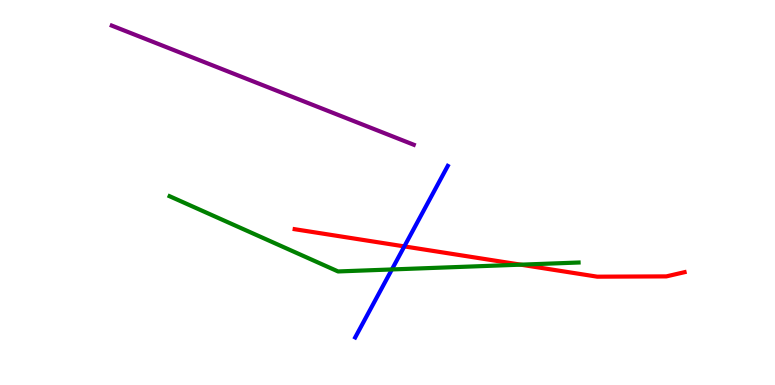[{'lines': ['blue', 'red'], 'intersections': [{'x': 5.22, 'y': 3.6}]}, {'lines': ['green', 'red'], 'intersections': [{'x': 6.72, 'y': 3.13}]}, {'lines': ['purple', 'red'], 'intersections': []}, {'lines': ['blue', 'green'], 'intersections': [{'x': 5.06, 'y': 3.0}]}, {'lines': ['blue', 'purple'], 'intersections': []}, {'lines': ['green', 'purple'], 'intersections': []}]